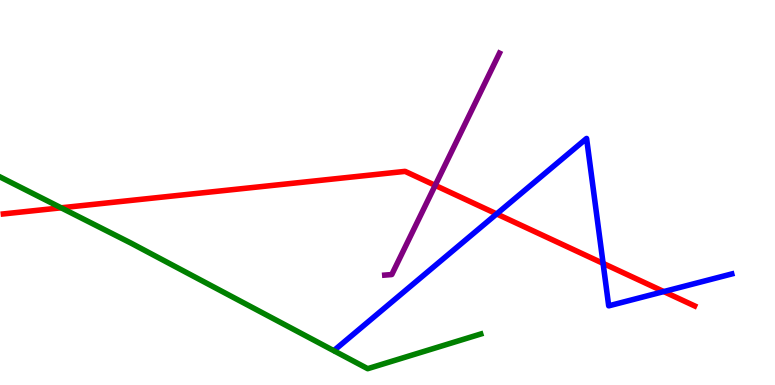[{'lines': ['blue', 'red'], 'intersections': [{'x': 6.41, 'y': 4.44}, {'x': 7.78, 'y': 3.16}, {'x': 8.56, 'y': 2.43}]}, {'lines': ['green', 'red'], 'intersections': [{'x': 0.789, 'y': 4.6}]}, {'lines': ['purple', 'red'], 'intersections': [{'x': 5.62, 'y': 5.19}]}, {'lines': ['blue', 'green'], 'intersections': []}, {'lines': ['blue', 'purple'], 'intersections': []}, {'lines': ['green', 'purple'], 'intersections': []}]